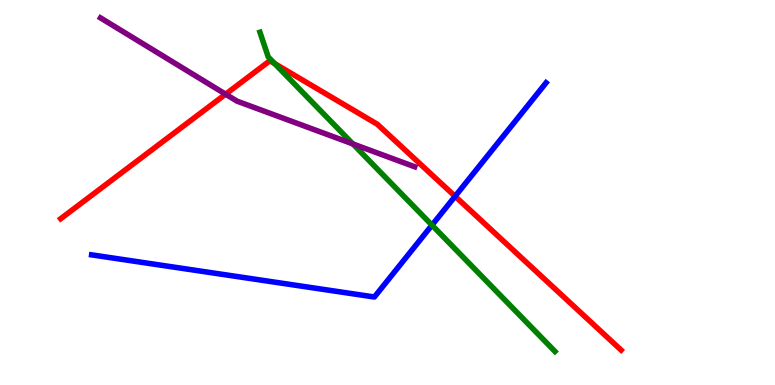[{'lines': ['blue', 'red'], 'intersections': [{'x': 5.87, 'y': 4.9}]}, {'lines': ['green', 'red'], 'intersections': [{'x': 3.54, 'y': 8.35}]}, {'lines': ['purple', 'red'], 'intersections': [{'x': 2.91, 'y': 7.55}]}, {'lines': ['blue', 'green'], 'intersections': [{'x': 5.57, 'y': 4.15}]}, {'lines': ['blue', 'purple'], 'intersections': []}, {'lines': ['green', 'purple'], 'intersections': [{'x': 4.55, 'y': 6.26}]}]